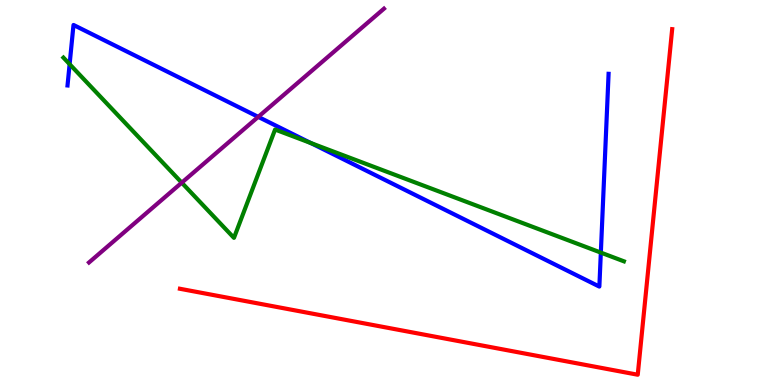[{'lines': ['blue', 'red'], 'intersections': []}, {'lines': ['green', 'red'], 'intersections': []}, {'lines': ['purple', 'red'], 'intersections': []}, {'lines': ['blue', 'green'], 'intersections': [{'x': 0.898, 'y': 8.33}, {'x': 4.01, 'y': 6.28}, {'x': 7.75, 'y': 3.44}]}, {'lines': ['blue', 'purple'], 'intersections': [{'x': 3.33, 'y': 6.96}]}, {'lines': ['green', 'purple'], 'intersections': [{'x': 2.35, 'y': 5.26}]}]